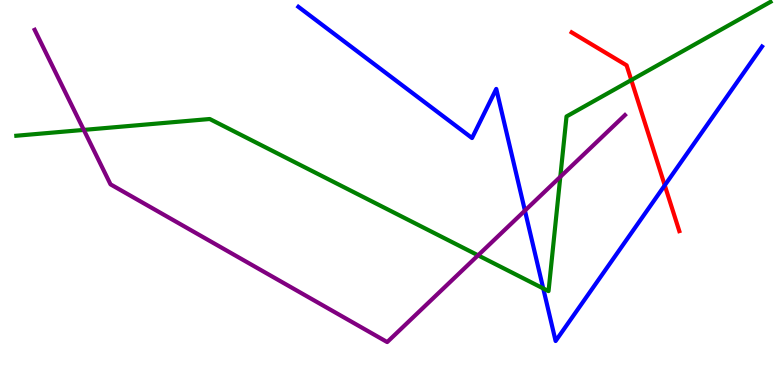[{'lines': ['blue', 'red'], 'intersections': [{'x': 8.58, 'y': 5.19}]}, {'lines': ['green', 'red'], 'intersections': [{'x': 8.15, 'y': 7.92}]}, {'lines': ['purple', 'red'], 'intersections': []}, {'lines': ['blue', 'green'], 'intersections': [{'x': 7.01, 'y': 2.51}]}, {'lines': ['blue', 'purple'], 'intersections': [{'x': 6.77, 'y': 4.53}]}, {'lines': ['green', 'purple'], 'intersections': [{'x': 1.08, 'y': 6.63}, {'x': 6.17, 'y': 3.37}, {'x': 7.23, 'y': 5.41}]}]